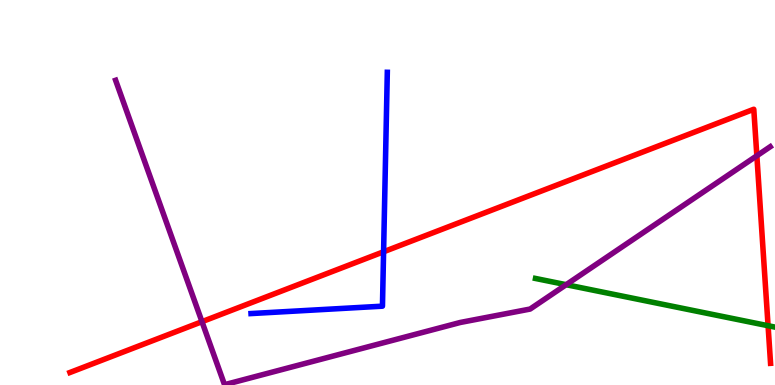[{'lines': ['blue', 'red'], 'intersections': [{'x': 4.95, 'y': 3.46}]}, {'lines': ['green', 'red'], 'intersections': [{'x': 9.91, 'y': 1.54}]}, {'lines': ['purple', 'red'], 'intersections': [{'x': 2.61, 'y': 1.64}, {'x': 9.77, 'y': 5.95}]}, {'lines': ['blue', 'green'], 'intersections': []}, {'lines': ['blue', 'purple'], 'intersections': []}, {'lines': ['green', 'purple'], 'intersections': [{'x': 7.31, 'y': 2.61}]}]